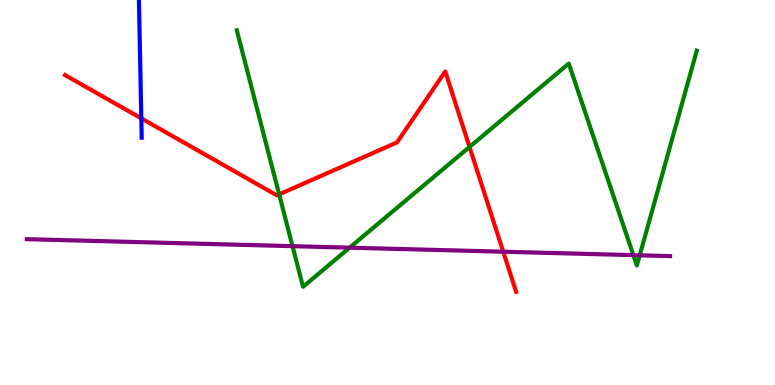[{'lines': ['blue', 'red'], 'intersections': [{'x': 1.82, 'y': 6.93}]}, {'lines': ['green', 'red'], 'intersections': [{'x': 3.6, 'y': 4.95}, {'x': 6.06, 'y': 6.18}]}, {'lines': ['purple', 'red'], 'intersections': [{'x': 6.49, 'y': 3.46}]}, {'lines': ['blue', 'green'], 'intersections': []}, {'lines': ['blue', 'purple'], 'intersections': []}, {'lines': ['green', 'purple'], 'intersections': [{'x': 3.77, 'y': 3.61}, {'x': 4.51, 'y': 3.57}, {'x': 8.17, 'y': 3.37}, {'x': 8.25, 'y': 3.37}]}]